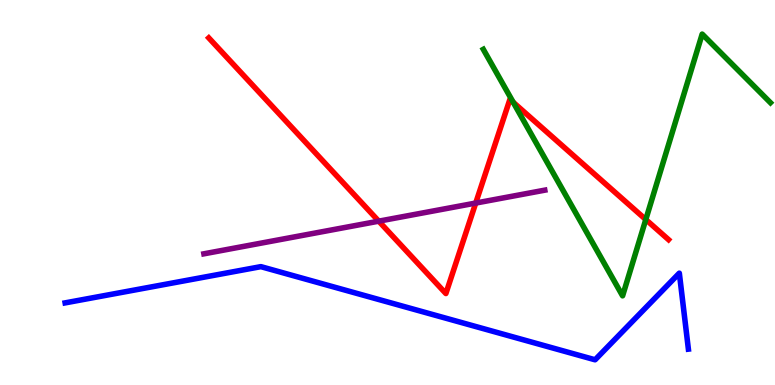[{'lines': ['blue', 'red'], 'intersections': []}, {'lines': ['green', 'red'], 'intersections': [{'x': 6.62, 'y': 7.34}, {'x': 8.33, 'y': 4.3}]}, {'lines': ['purple', 'red'], 'intersections': [{'x': 4.89, 'y': 4.26}, {'x': 6.14, 'y': 4.73}]}, {'lines': ['blue', 'green'], 'intersections': []}, {'lines': ['blue', 'purple'], 'intersections': []}, {'lines': ['green', 'purple'], 'intersections': []}]